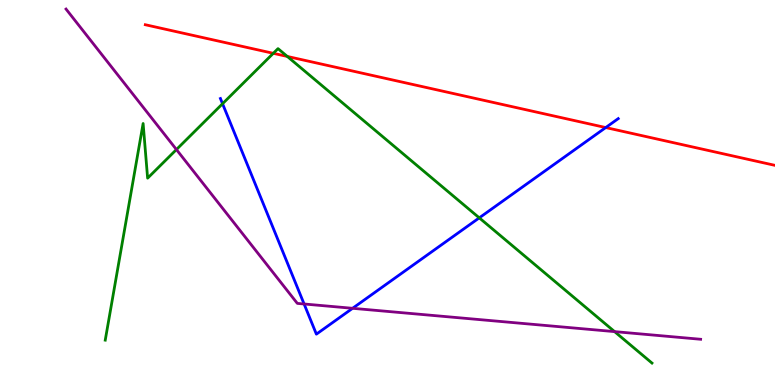[{'lines': ['blue', 'red'], 'intersections': [{'x': 7.82, 'y': 6.69}]}, {'lines': ['green', 'red'], 'intersections': [{'x': 3.53, 'y': 8.62}, {'x': 3.71, 'y': 8.53}]}, {'lines': ['purple', 'red'], 'intersections': []}, {'lines': ['blue', 'green'], 'intersections': [{'x': 2.87, 'y': 7.31}, {'x': 6.18, 'y': 4.34}]}, {'lines': ['blue', 'purple'], 'intersections': [{'x': 3.92, 'y': 2.1}, {'x': 4.55, 'y': 1.99}]}, {'lines': ['green', 'purple'], 'intersections': [{'x': 2.28, 'y': 6.12}, {'x': 7.93, 'y': 1.39}]}]